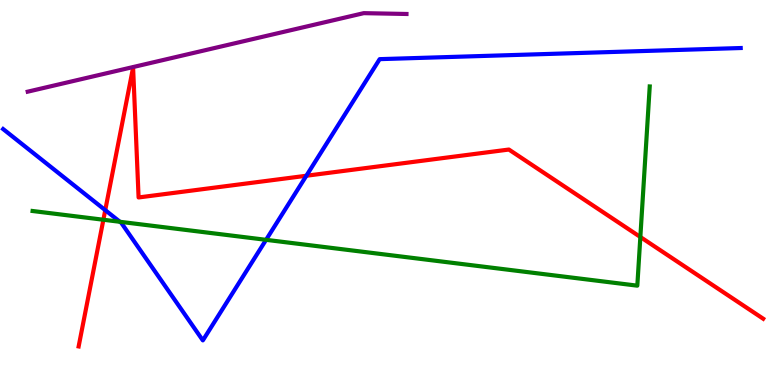[{'lines': ['blue', 'red'], 'intersections': [{'x': 1.36, 'y': 4.54}, {'x': 3.95, 'y': 5.44}]}, {'lines': ['green', 'red'], 'intersections': [{'x': 1.33, 'y': 4.29}, {'x': 8.26, 'y': 3.84}]}, {'lines': ['purple', 'red'], 'intersections': []}, {'lines': ['blue', 'green'], 'intersections': [{'x': 1.55, 'y': 4.24}, {'x': 3.43, 'y': 3.77}]}, {'lines': ['blue', 'purple'], 'intersections': []}, {'lines': ['green', 'purple'], 'intersections': []}]